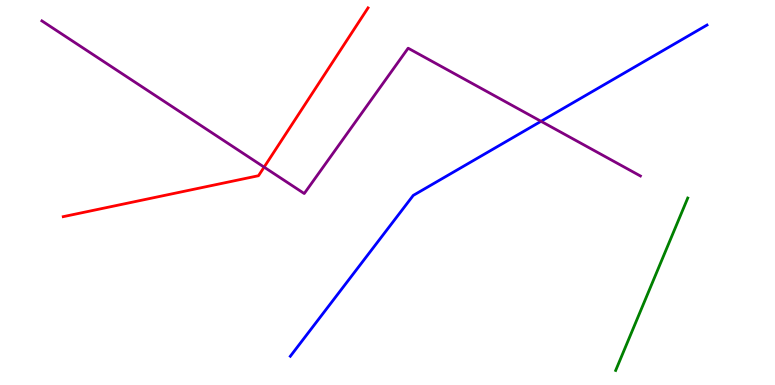[{'lines': ['blue', 'red'], 'intersections': []}, {'lines': ['green', 'red'], 'intersections': []}, {'lines': ['purple', 'red'], 'intersections': [{'x': 3.41, 'y': 5.66}]}, {'lines': ['blue', 'green'], 'intersections': []}, {'lines': ['blue', 'purple'], 'intersections': [{'x': 6.98, 'y': 6.85}]}, {'lines': ['green', 'purple'], 'intersections': []}]